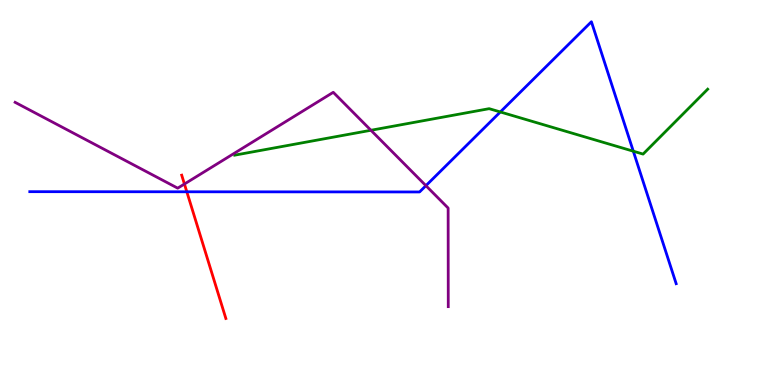[{'lines': ['blue', 'red'], 'intersections': [{'x': 2.41, 'y': 5.02}]}, {'lines': ['green', 'red'], 'intersections': []}, {'lines': ['purple', 'red'], 'intersections': [{'x': 2.38, 'y': 5.22}]}, {'lines': ['blue', 'green'], 'intersections': [{'x': 6.46, 'y': 7.09}, {'x': 8.17, 'y': 6.07}]}, {'lines': ['blue', 'purple'], 'intersections': [{'x': 5.5, 'y': 5.18}]}, {'lines': ['green', 'purple'], 'intersections': [{'x': 4.79, 'y': 6.62}]}]